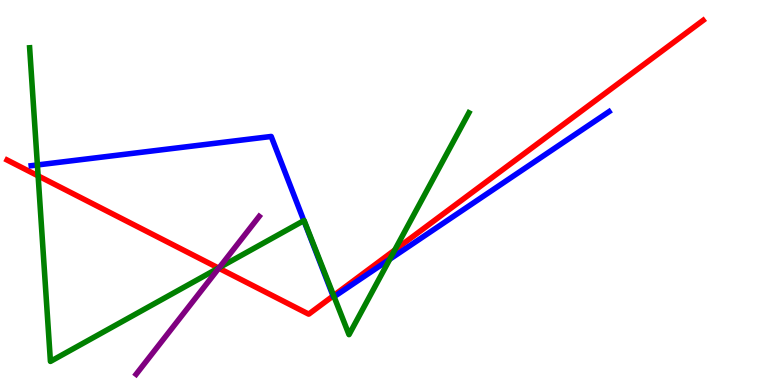[{'lines': ['blue', 'red'], 'intersections': [{'x': 4.3, 'y': 2.31}]}, {'lines': ['green', 'red'], 'intersections': [{'x': 0.492, 'y': 5.43}, {'x': 2.82, 'y': 3.04}, {'x': 4.3, 'y': 2.32}, {'x': 5.09, 'y': 3.5}]}, {'lines': ['purple', 'red'], 'intersections': [{'x': 2.82, 'y': 3.03}]}, {'lines': ['blue', 'green'], 'intersections': [{'x': 0.483, 'y': 5.72}, {'x': 3.92, 'y': 4.27}, {'x': 4.31, 'y': 2.29}, {'x': 5.03, 'y': 3.27}]}, {'lines': ['blue', 'purple'], 'intersections': []}, {'lines': ['green', 'purple'], 'intersections': [{'x': 2.83, 'y': 3.05}]}]